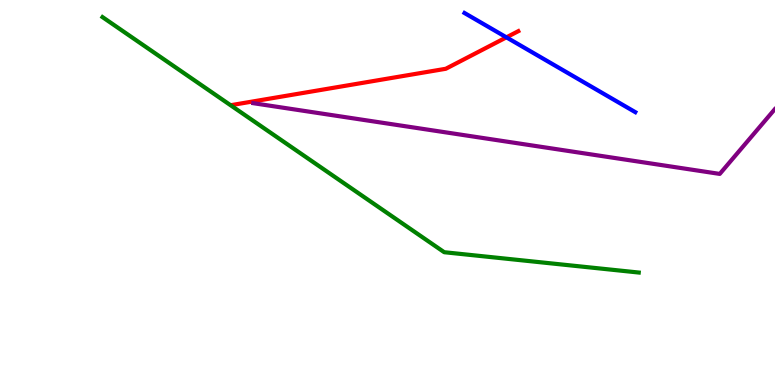[{'lines': ['blue', 'red'], 'intersections': [{'x': 6.53, 'y': 9.03}]}, {'lines': ['green', 'red'], 'intersections': []}, {'lines': ['purple', 'red'], 'intersections': []}, {'lines': ['blue', 'green'], 'intersections': []}, {'lines': ['blue', 'purple'], 'intersections': []}, {'lines': ['green', 'purple'], 'intersections': []}]